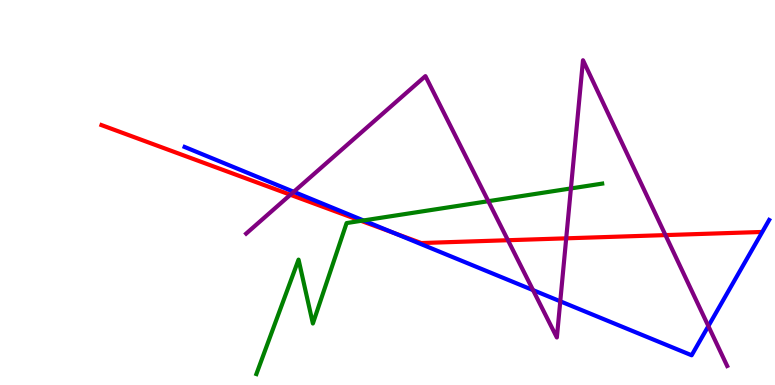[{'lines': ['blue', 'red'], 'intersections': [{'x': 5.08, 'y': 3.95}]}, {'lines': ['green', 'red'], 'intersections': [{'x': 4.66, 'y': 4.26}]}, {'lines': ['purple', 'red'], 'intersections': [{'x': 3.75, 'y': 4.94}, {'x': 6.55, 'y': 3.76}, {'x': 7.31, 'y': 3.81}, {'x': 8.59, 'y': 3.89}]}, {'lines': ['blue', 'green'], 'intersections': [{'x': 4.69, 'y': 4.27}]}, {'lines': ['blue', 'purple'], 'intersections': [{'x': 3.79, 'y': 5.02}, {'x': 6.88, 'y': 2.46}, {'x': 7.23, 'y': 2.17}, {'x': 9.14, 'y': 1.53}]}, {'lines': ['green', 'purple'], 'intersections': [{'x': 6.3, 'y': 4.77}, {'x': 7.37, 'y': 5.11}]}]